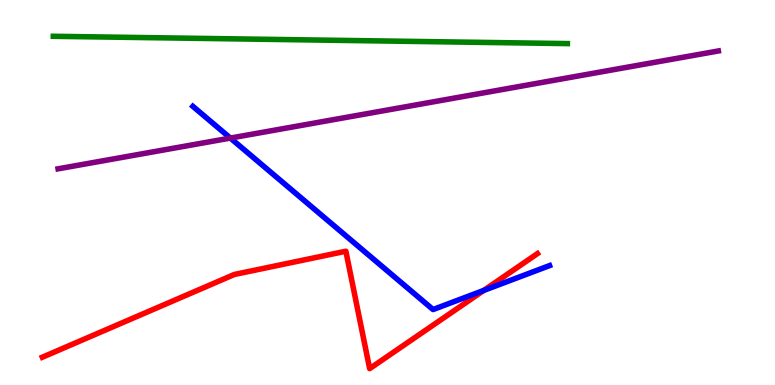[{'lines': ['blue', 'red'], 'intersections': [{'x': 6.24, 'y': 2.46}]}, {'lines': ['green', 'red'], 'intersections': []}, {'lines': ['purple', 'red'], 'intersections': []}, {'lines': ['blue', 'green'], 'intersections': []}, {'lines': ['blue', 'purple'], 'intersections': [{'x': 2.97, 'y': 6.41}]}, {'lines': ['green', 'purple'], 'intersections': []}]